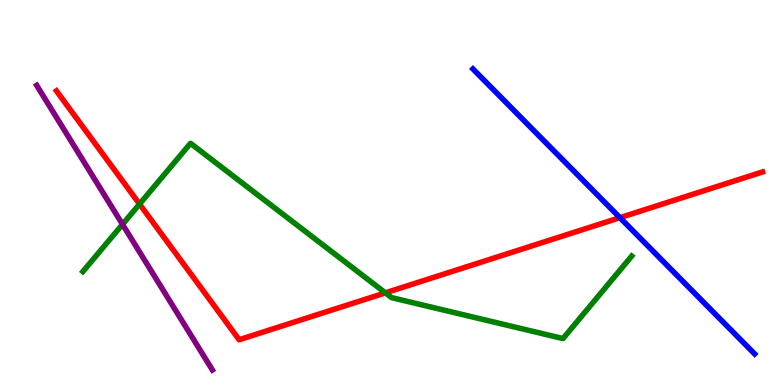[{'lines': ['blue', 'red'], 'intersections': [{'x': 8.0, 'y': 4.35}]}, {'lines': ['green', 'red'], 'intersections': [{'x': 1.8, 'y': 4.7}, {'x': 4.97, 'y': 2.39}]}, {'lines': ['purple', 'red'], 'intersections': []}, {'lines': ['blue', 'green'], 'intersections': []}, {'lines': ['blue', 'purple'], 'intersections': []}, {'lines': ['green', 'purple'], 'intersections': [{'x': 1.58, 'y': 4.17}]}]